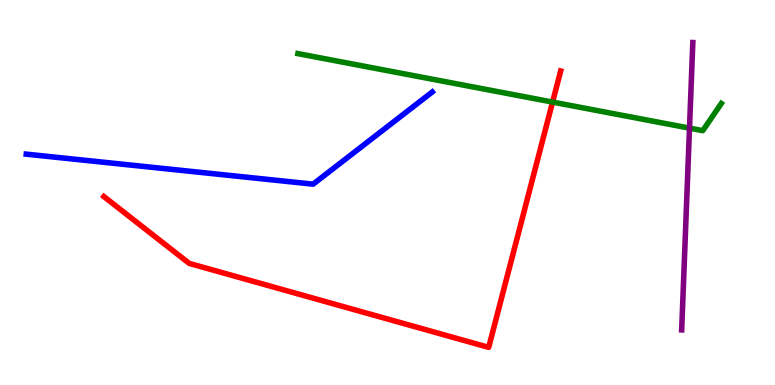[{'lines': ['blue', 'red'], 'intersections': []}, {'lines': ['green', 'red'], 'intersections': [{'x': 7.13, 'y': 7.35}]}, {'lines': ['purple', 'red'], 'intersections': []}, {'lines': ['blue', 'green'], 'intersections': []}, {'lines': ['blue', 'purple'], 'intersections': []}, {'lines': ['green', 'purple'], 'intersections': [{'x': 8.9, 'y': 6.67}]}]